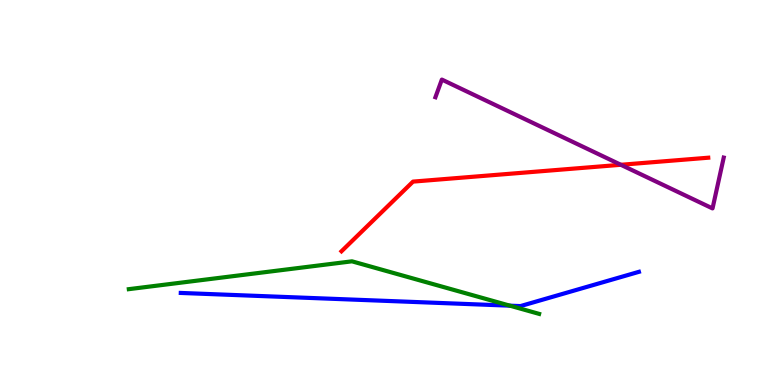[{'lines': ['blue', 'red'], 'intersections': []}, {'lines': ['green', 'red'], 'intersections': []}, {'lines': ['purple', 'red'], 'intersections': [{'x': 8.01, 'y': 5.72}]}, {'lines': ['blue', 'green'], 'intersections': [{'x': 6.58, 'y': 2.06}]}, {'lines': ['blue', 'purple'], 'intersections': []}, {'lines': ['green', 'purple'], 'intersections': []}]